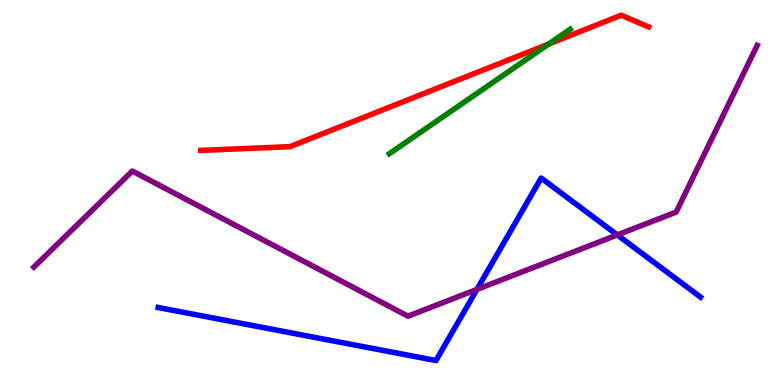[{'lines': ['blue', 'red'], 'intersections': []}, {'lines': ['green', 'red'], 'intersections': [{'x': 7.08, 'y': 8.86}]}, {'lines': ['purple', 'red'], 'intersections': []}, {'lines': ['blue', 'green'], 'intersections': []}, {'lines': ['blue', 'purple'], 'intersections': [{'x': 6.15, 'y': 2.48}, {'x': 7.97, 'y': 3.9}]}, {'lines': ['green', 'purple'], 'intersections': []}]